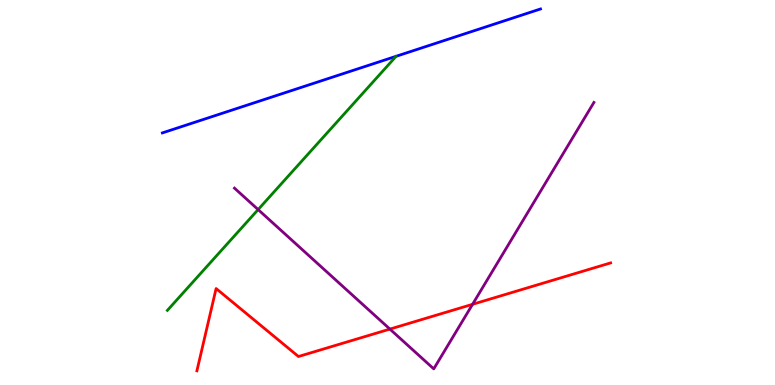[{'lines': ['blue', 'red'], 'intersections': []}, {'lines': ['green', 'red'], 'intersections': []}, {'lines': ['purple', 'red'], 'intersections': [{'x': 5.03, 'y': 1.45}, {'x': 6.1, 'y': 2.1}]}, {'lines': ['blue', 'green'], 'intersections': []}, {'lines': ['blue', 'purple'], 'intersections': []}, {'lines': ['green', 'purple'], 'intersections': [{'x': 3.33, 'y': 4.56}]}]